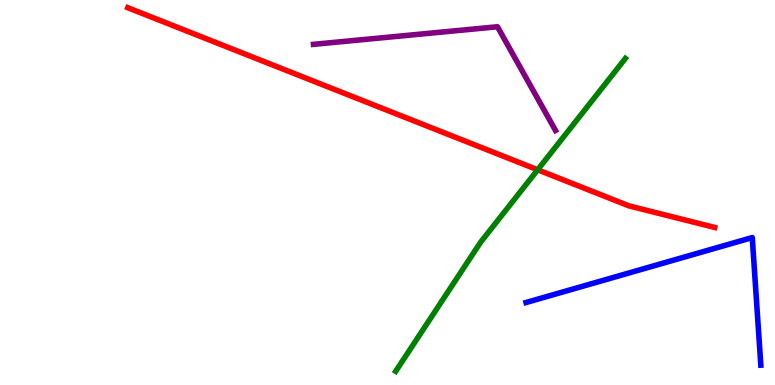[{'lines': ['blue', 'red'], 'intersections': []}, {'lines': ['green', 'red'], 'intersections': [{'x': 6.94, 'y': 5.59}]}, {'lines': ['purple', 'red'], 'intersections': []}, {'lines': ['blue', 'green'], 'intersections': []}, {'lines': ['blue', 'purple'], 'intersections': []}, {'lines': ['green', 'purple'], 'intersections': []}]